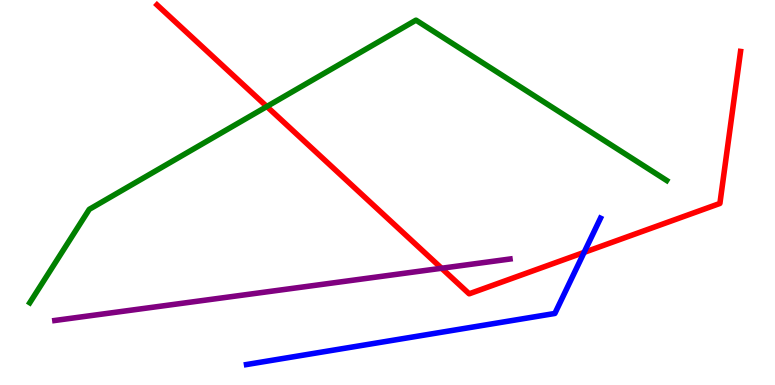[{'lines': ['blue', 'red'], 'intersections': [{'x': 7.54, 'y': 3.44}]}, {'lines': ['green', 'red'], 'intersections': [{'x': 3.44, 'y': 7.23}]}, {'lines': ['purple', 'red'], 'intersections': [{'x': 5.7, 'y': 3.03}]}, {'lines': ['blue', 'green'], 'intersections': []}, {'lines': ['blue', 'purple'], 'intersections': []}, {'lines': ['green', 'purple'], 'intersections': []}]